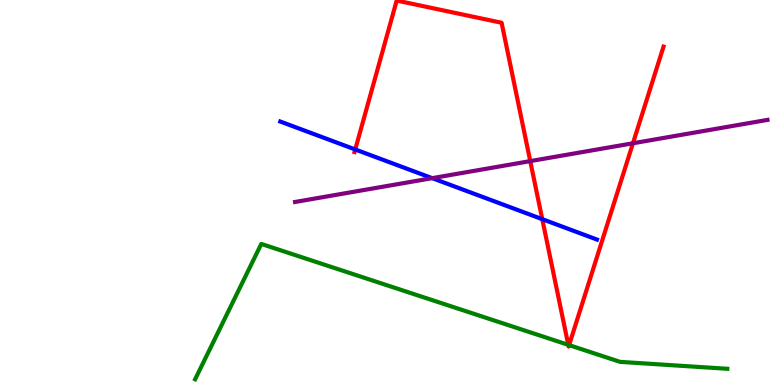[{'lines': ['blue', 'red'], 'intersections': [{'x': 4.58, 'y': 6.12}, {'x': 7.0, 'y': 4.31}]}, {'lines': ['green', 'red'], 'intersections': [{'x': 7.33, 'y': 1.04}, {'x': 7.34, 'y': 1.04}]}, {'lines': ['purple', 'red'], 'intersections': [{'x': 6.84, 'y': 5.82}, {'x': 8.17, 'y': 6.28}]}, {'lines': ['blue', 'green'], 'intersections': []}, {'lines': ['blue', 'purple'], 'intersections': [{'x': 5.58, 'y': 5.37}]}, {'lines': ['green', 'purple'], 'intersections': []}]